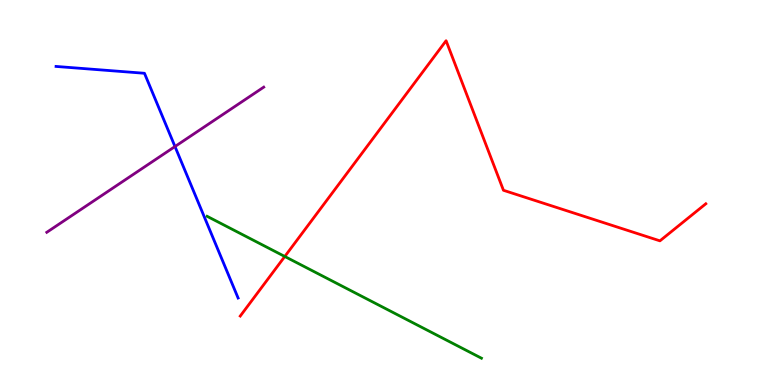[{'lines': ['blue', 'red'], 'intersections': []}, {'lines': ['green', 'red'], 'intersections': [{'x': 3.67, 'y': 3.34}]}, {'lines': ['purple', 'red'], 'intersections': []}, {'lines': ['blue', 'green'], 'intersections': []}, {'lines': ['blue', 'purple'], 'intersections': [{'x': 2.26, 'y': 6.19}]}, {'lines': ['green', 'purple'], 'intersections': []}]